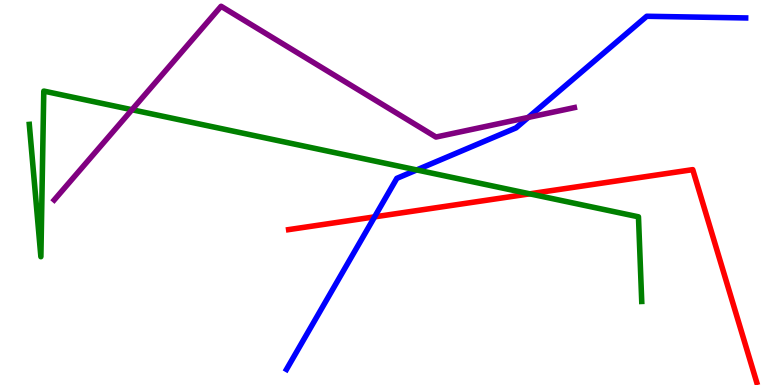[{'lines': ['blue', 'red'], 'intersections': [{'x': 4.83, 'y': 4.37}]}, {'lines': ['green', 'red'], 'intersections': [{'x': 6.84, 'y': 4.97}]}, {'lines': ['purple', 'red'], 'intersections': []}, {'lines': ['blue', 'green'], 'intersections': [{'x': 5.38, 'y': 5.59}]}, {'lines': ['blue', 'purple'], 'intersections': [{'x': 6.82, 'y': 6.95}]}, {'lines': ['green', 'purple'], 'intersections': [{'x': 1.7, 'y': 7.15}]}]